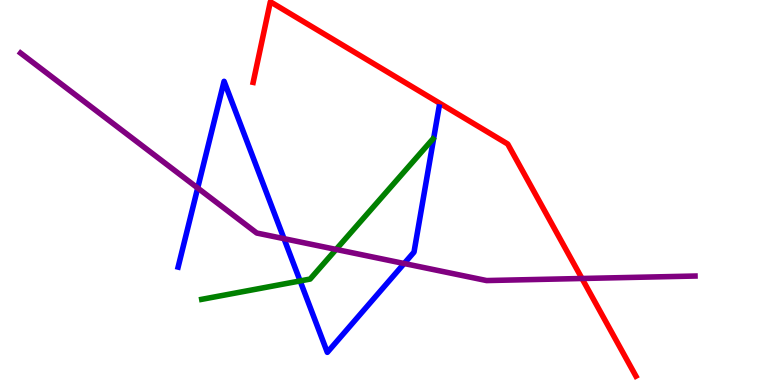[{'lines': ['blue', 'red'], 'intersections': []}, {'lines': ['green', 'red'], 'intersections': []}, {'lines': ['purple', 'red'], 'intersections': [{'x': 7.51, 'y': 2.77}]}, {'lines': ['blue', 'green'], 'intersections': [{'x': 3.87, 'y': 2.7}]}, {'lines': ['blue', 'purple'], 'intersections': [{'x': 2.55, 'y': 5.12}, {'x': 3.66, 'y': 3.8}, {'x': 5.22, 'y': 3.16}]}, {'lines': ['green', 'purple'], 'intersections': [{'x': 4.34, 'y': 3.52}]}]